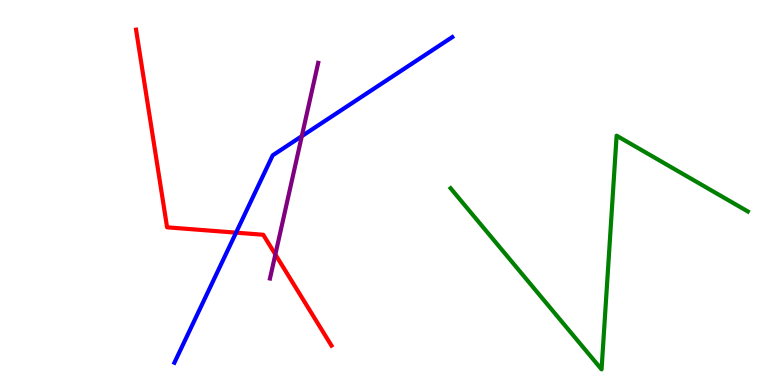[{'lines': ['blue', 'red'], 'intersections': [{'x': 3.05, 'y': 3.96}]}, {'lines': ['green', 'red'], 'intersections': []}, {'lines': ['purple', 'red'], 'intersections': [{'x': 3.55, 'y': 3.39}]}, {'lines': ['blue', 'green'], 'intersections': []}, {'lines': ['blue', 'purple'], 'intersections': [{'x': 3.89, 'y': 6.46}]}, {'lines': ['green', 'purple'], 'intersections': []}]